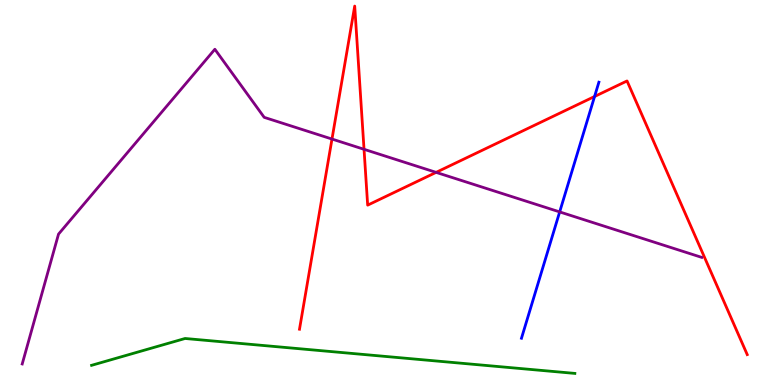[{'lines': ['blue', 'red'], 'intersections': [{'x': 7.67, 'y': 7.49}]}, {'lines': ['green', 'red'], 'intersections': []}, {'lines': ['purple', 'red'], 'intersections': [{'x': 4.28, 'y': 6.39}, {'x': 4.7, 'y': 6.12}, {'x': 5.63, 'y': 5.52}]}, {'lines': ['blue', 'green'], 'intersections': []}, {'lines': ['blue', 'purple'], 'intersections': [{'x': 7.22, 'y': 4.5}]}, {'lines': ['green', 'purple'], 'intersections': []}]